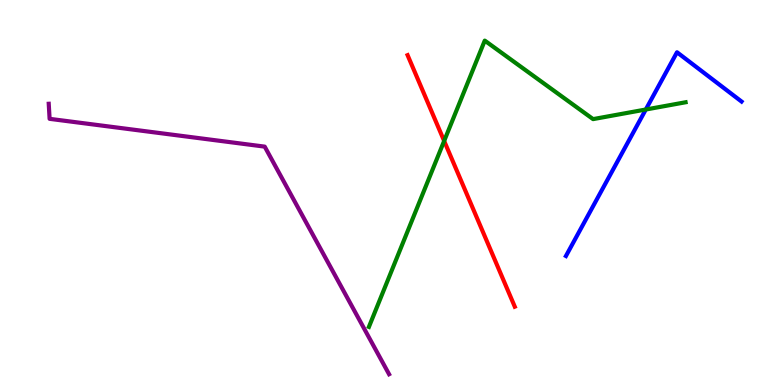[{'lines': ['blue', 'red'], 'intersections': []}, {'lines': ['green', 'red'], 'intersections': [{'x': 5.73, 'y': 6.34}]}, {'lines': ['purple', 'red'], 'intersections': []}, {'lines': ['blue', 'green'], 'intersections': [{'x': 8.33, 'y': 7.16}]}, {'lines': ['blue', 'purple'], 'intersections': []}, {'lines': ['green', 'purple'], 'intersections': []}]